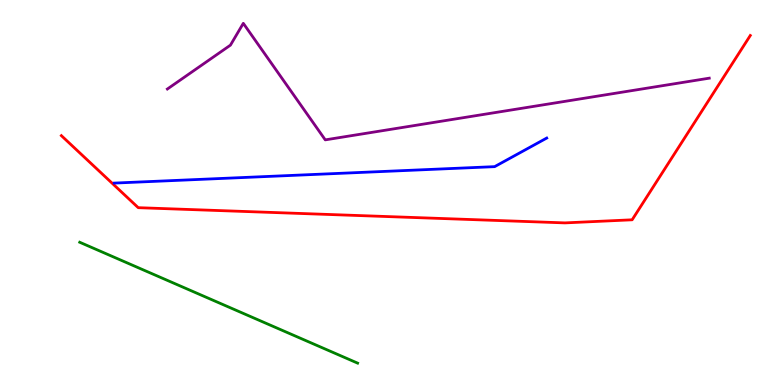[{'lines': ['blue', 'red'], 'intersections': []}, {'lines': ['green', 'red'], 'intersections': []}, {'lines': ['purple', 'red'], 'intersections': []}, {'lines': ['blue', 'green'], 'intersections': []}, {'lines': ['blue', 'purple'], 'intersections': []}, {'lines': ['green', 'purple'], 'intersections': []}]